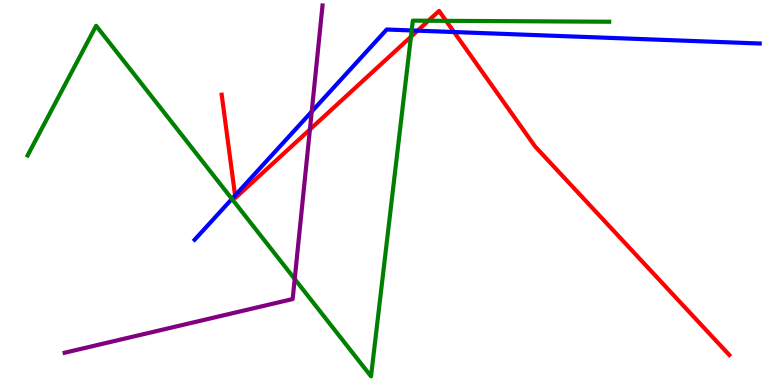[{'lines': ['blue', 'red'], 'intersections': [{'x': 3.03, 'y': 4.92}, {'x': 5.39, 'y': 9.2}, {'x': 5.86, 'y': 9.17}]}, {'lines': ['green', 'red'], 'intersections': [{'x': 5.3, 'y': 9.05}, {'x': 5.53, 'y': 9.46}, {'x': 5.76, 'y': 9.46}]}, {'lines': ['purple', 'red'], 'intersections': [{'x': 4.0, 'y': 6.64}]}, {'lines': ['blue', 'green'], 'intersections': [{'x': 2.99, 'y': 4.83}, {'x': 5.31, 'y': 9.21}]}, {'lines': ['blue', 'purple'], 'intersections': [{'x': 4.02, 'y': 7.1}]}, {'lines': ['green', 'purple'], 'intersections': [{'x': 3.8, 'y': 2.75}]}]